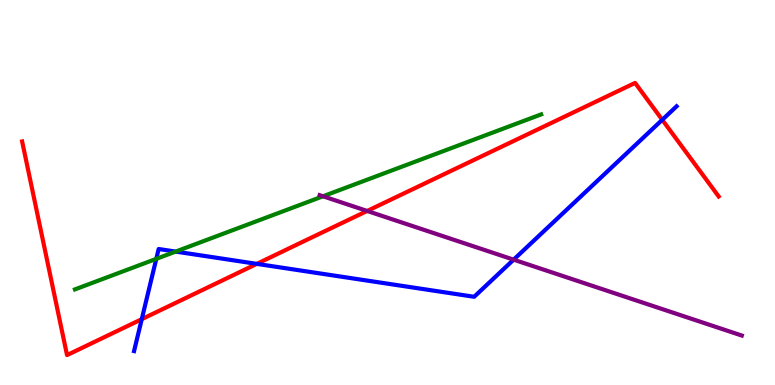[{'lines': ['blue', 'red'], 'intersections': [{'x': 1.83, 'y': 1.71}, {'x': 3.31, 'y': 3.15}, {'x': 8.55, 'y': 6.89}]}, {'lines': ['green', 'red'], 'intersections': []}, {'lines': ['purple', 'red'], 'intersections': [{'x': 4.74, 'y': 4.52}]}, {'lines': ['blue', 'green'], 'intersections': [{'x': 2.02, 'y': 3.28}, {'x': 2.27, 'y': 3.47}]}, {'lines': ['blue', 'purple'], 'intersections': [{'x': 6.63, 'y': 3.26}]}, {'lines': ['green', 'purple'], 'intersections': [{'x': 4.17, 'y': 4.9}]}]